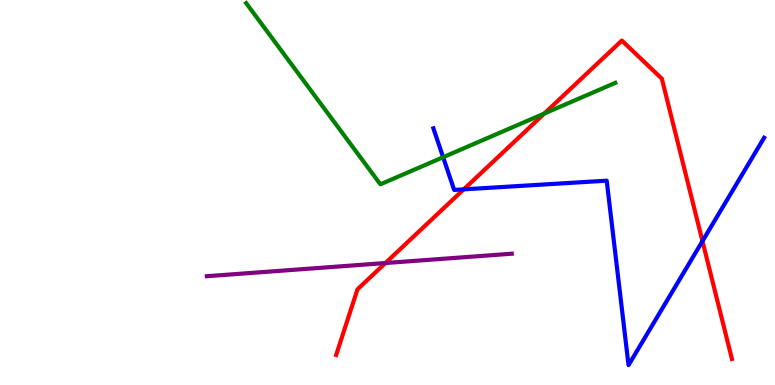[{'lines': ['blue', 'red'], 'intersections': [{'x': 5.98, 'y': 5.08}, {'x': 9.06, 'y': 3.74}]}, {'lines': ['green', 'red'], 'intersections': [{'x': 7.02, 'y': 7.05}]}, {'lines': ['purple', 'red'], 'intersections': [{'x': 4.97, 'y': 3.17}]}, {'lines': ['blue', 'green'], 'intersections': [{'x': 5.72, 'y': 5.92}]}, {'lines': ['blue', 'purple'], 'intersections': []}, {'lines': ['green', 'purple'], 'intersections': []}]